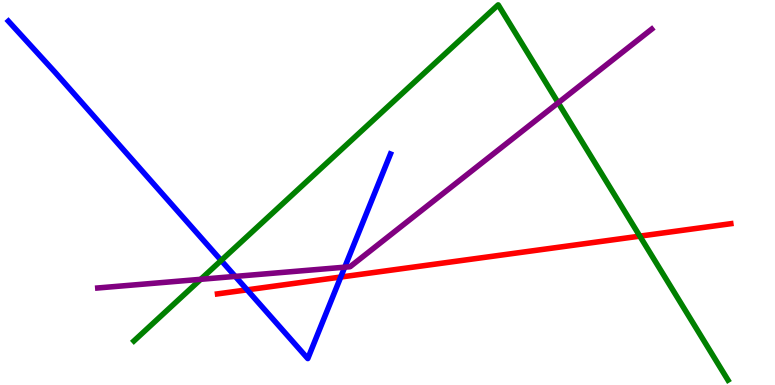[{'lines': ['blue', 'red'], 'intersections': [{'x': 3.19, 'y': 2.47}, {'x': 4.4, 'y': 2.8}]}, {'lines': ['green', 'red'], 'intersections': [{'x': 8.26, 'y': 3.87}]}, {'lines': ['purple', 'red'], 'intersections': []}, {'lines': ['blue', 'green'], 'intersections': [{'x': 2.85, 'y': 3.24}]}, {'lines': ['blue', 'purple'], 'intersections': [{'x': 3.04, 'y': 2.82}, {'x': 4.45, 'y': 3.06}]}, {'lines': ['green', 'purple'], 'intersections': [{'x': 2.59, 'y': 2.75}, {'x': 7.2, 'y': 7.33}]}]